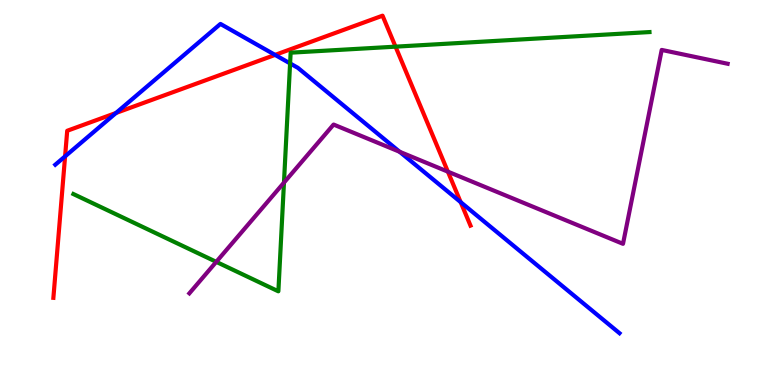[{'lines': ['blue', 'red'], 'intersections': [{'x': 0.84, 'y': 5.94}, {'x': 1.5, 'y': 7.07}, {'x': 3.55, 'y': 8.57}, {'x': 5.94, 'y': 4.75}]}, {'lines': ['green', 'red'], 'intersections': [{'x': 5.1, 'y': 8.79}]}, {'lines': ['purple', 'red'], 'intersections': [{'x': 5.78, 'y': 5.54}]}, {'lines': ['blue', 'green'], 'intersections': [{'x': 3.74, 'y': 8.35}]}, {'lines': ['blue', 'purple'], 'intersections': [{'x': 5.16, 'y': 6.06}]}, {'lines': ['green', 'purple'], 'intersections': [{'x': 2.79, 'y': 3.2}, {'x': 3.66, 'y': 5.26}]}]